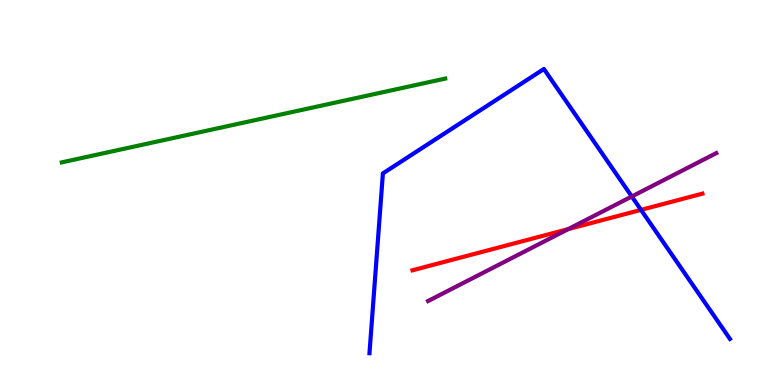[{'lines': ['blue', 'red'], 'intersections': [{'x': 8.27, 'y': 4.55}]}, {'lines': ['green', 'red'], 'intersections': []}, {'lines': ['purple', 'red'], 'intersections': [{'x': 7.33, 'y': 4.05}]}, {'lines': ['blue', 'green'], 'intersections': []}, {'lines': ['blue', 'purple'], 'intersections': [{'x': 8.15, 'y': 4.9}]}, {'lines': ['green', 'purple'], 'intersections': []}]